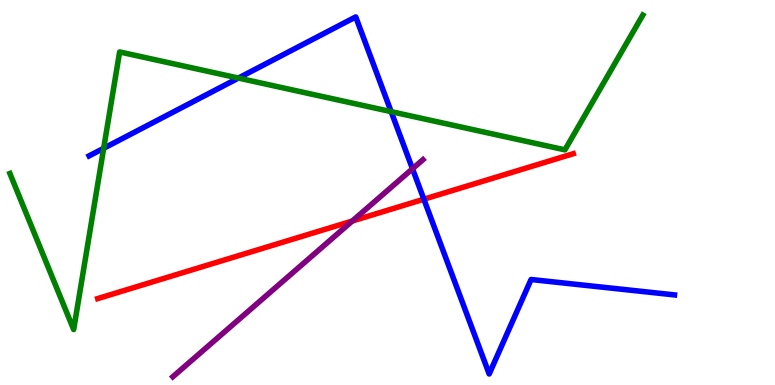[{'lines': ['blue', 'red'], 'intersections': [{'x': 5.47, 'y': 4.83}]}, {'lines': ['green', 'red'], 'intersections': []}, {'lines': ['purple', 'red'], 'intersections': [{'x': 4.55, 'y': 4.26}]}, {'lines': ['blue', 'green'], 'intersections': [{'x': 1.34, 'y': 6.15}, {'x': 3.08, 'y': 7.97}, {'x': 5.05, 'y': 7.1}]}, {'lines': ['blue', 'purple'], 'intersections': [{'x': 5.32, 'y': 5.62}]}, {'lines': ['green', 'purple'], 'intersections': []}]